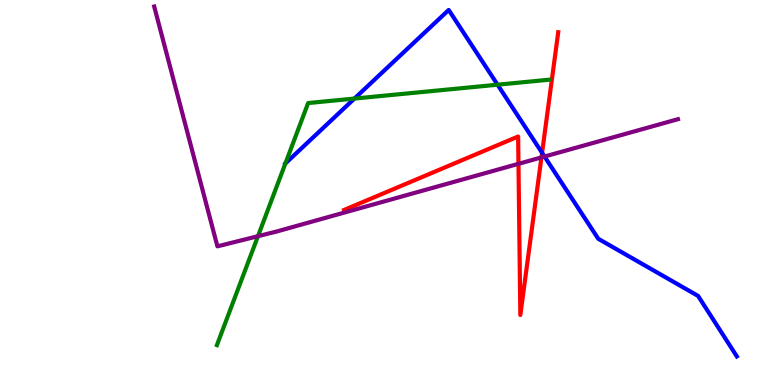[{'lines': ['blue', 'red'], 'intersections': [{'x': 6.99, 'y': 6.03}]}, {'lines': ['green', 'red'], 'intersections': []}, {'lines': ['purple', 'red'], 'intersections': [{'x': 6.69, 'y': 5.74}, {'x': 6.99, 'y': 5.91}]}, {'lines': ['blue', 'green'], 'intersections': [{'x': 3.68, 'y': 5.75}, {'x': 4.57, 'y': 7.44}, {'x': 6.42, 'y': 7.8}]}, {'lines': ['blue', 'purple'], 'intersections': [{'x': 7.03, 'y': 5.93}]}, {'lines': ['green', 'purple'], 'intersections': [{'x': 3.33, 'y': 3.87}]}]